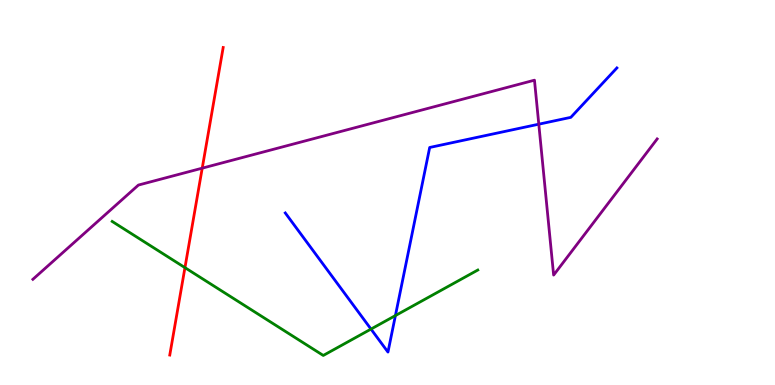[{'lines': ['blue', 'red'], 'intersections': []}, {'lines': ['green', 'red'], 'intersections': [{'x': 2.39, 'y': 3.05}]}, {'lines': ['purple', 'red'], 'intersections': [{'x': 2.61, 'y': 5.63}]}, {'lines': ['blue', 'green'], 'intersections': [{'x': 4.79, 'y': 1.45}, {'x': 5.1, 'y': 1.8}]}, {'lines': ['blue', 'purple'], 'intersections': [{'x': 6.95, 'y': 6.77}]}, {'lines': ['green', 'purple'], 'intersections': []}]